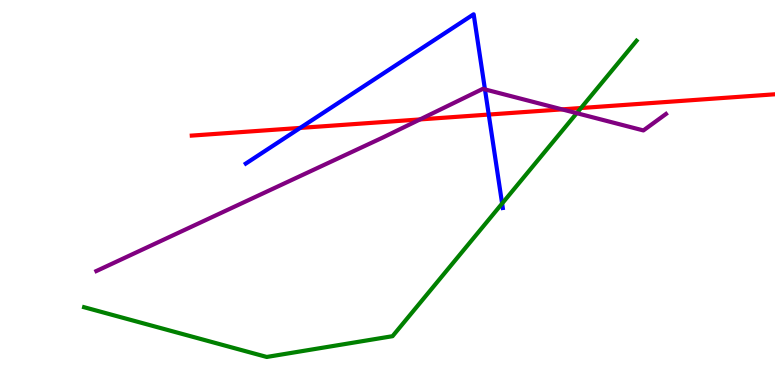[{'lines': ['blue', 'red'], 'intersections': [{'x': 3.87, 'y': 6.68}, {'x': 6.31, 'y': 7.02}]}, {'lines': ['green', 'red'], 'intersections': [{'x': 7.5, 'y': 7.19}]}, {'lines': ['purple', 'red'], 'intersections': [{'x': 5.42, 'y': 6.9}, {'x': 7.25, 'y': 7.16}]}, {'lines': ['blue', 'green'], 'intersections': [{'x': 6.48, 'y': 4.71}]}, {'lines': ['blue', 'purple'], 'intersections': [{'x': 6.26, 'y': 7.68}]}, {'lines': ['green', 'purple'], 'intersections': [{'x': 7.44, 'y': 7.06}]}]